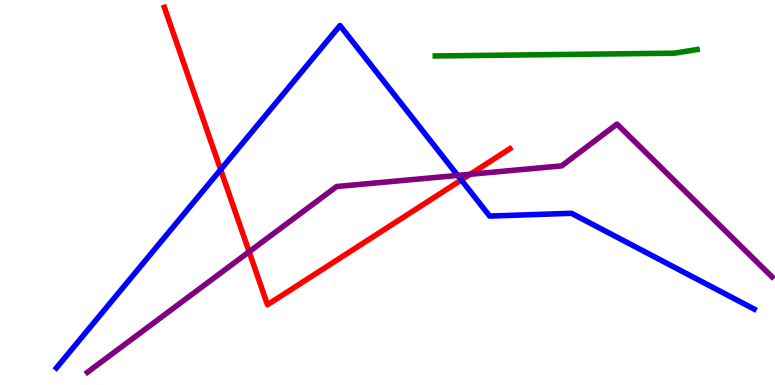[{'lines': ['blue', 'red'], 'intersections': [{'x': 2.85, 'y': 5.59}, {'x': 5.95, 'y': 5.32}]}, {'lines': ['green', 'red'], 'intersections': []}, {'lines': ['purple', 'red'], 'intersections': [{'x': 3.21, 'y': 3.46}, {'x': 6.07, 'y': 5.47}]}, {'lines': ['blue', 'green'], 'intersections': []}, {'lines': ['blue', 'purple'], 'intersections': [{'x': 5.91, 'y': 5.44}]}, {'lines': ['green', 'purple'], 'intersections': []}]